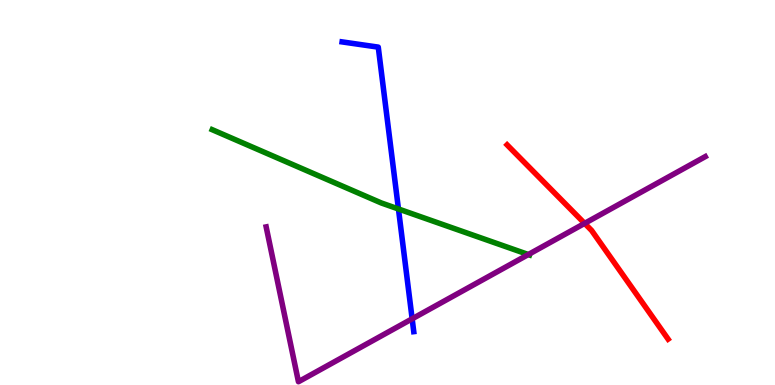[{'lines': ['blue', 'red'], 'intersections': []}, {'lines': ['green', 'red'], 'intersections': []}, {'lines': ['purple', 'red'], 'intersections': [{'x': 7.54, 'y': 4.2}]}, {'lines': ['blue', 'green'], 'intersections': [{'x': 5.14, 'y': 4.57}]}, {'lines': ['blue', 'purple'], 'intersections': [{'x': 5.32, 'y': 1.72}]}, {'lines': ['green', 'purple'], 'intersections': [{'x': 6.82, 'y': 3.39}]}]